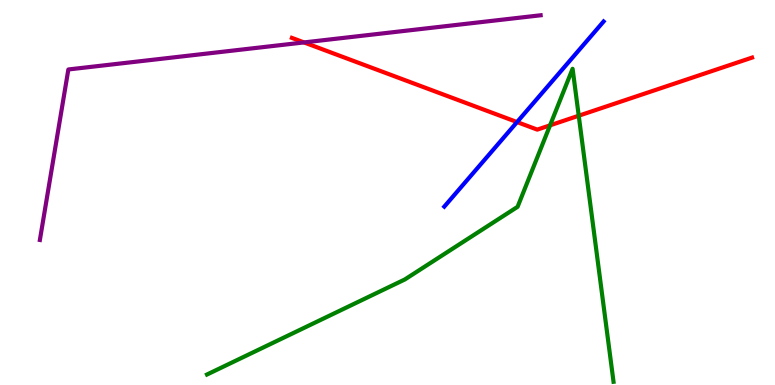[{'lines': ['blue', 'red'], 'intersections': [{'x': 6.67, 'y': 6.83}]}, {'lines': ['green', 'red'], 'intersections': [{'x': 7.1, 'y': 6.74}, {'x': 7.47, 'y': 6.99}]}, {'lines': ['purple', 'red'], 'intersections': [{'x': 3.92, 'y': 8.9}]}, {'lines': ['blue', 'green'], 'intersections': []}, {'lines': ['blue', 'purple'], 'intersections': []}, {'lines': ['green', 'purple'], 'intersections': []}]